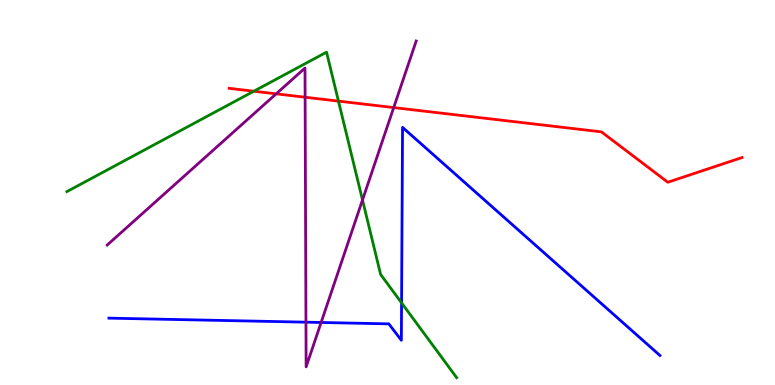[{'lines': ['blue', 'red'], 'intersections': []}, {'lines': ['green', 'red'], 'intersections': [{'x': 3.28, 'y': 7.63}, {'x': 4.37, 'y': 7.37}]}, {'lines': ['purple', 'red'], 'intersections': [{'x': 3.56, 'y': 7.56}, {'x': 3.94, 'y': 7.47}, {'x': 5.08, 'y': 7.21}]}, {'lines': ['blue', 'green'], 'intersections': [{'x': 5.18, 'y': 2.13}]}, {'lines': ['blue', 'purple'], 'intersections': [{'x': 3.95, 'y': 1.63}, {'x': 4.14, 'y': 1.62}]}, {'lines': ['green', 'purple'], 'intersections': [{'x': 4.68, 'y': 4.81}]}]